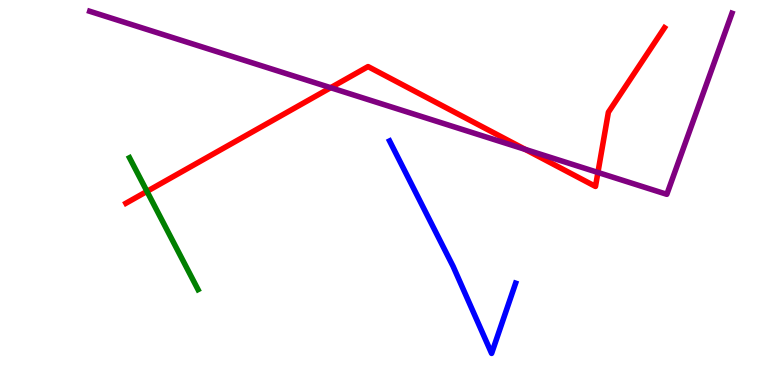[{'lines': ['blue', 'red'], 'intersections': []}, {'lines': ['green', 'red'], 'intersections': [{'x': 1.9, 'y': 5.03}]}, {'lines': ['purple', 'red'], 'intersections': [{'x': 4.27, 'y': 7.72}, {'x': 6.78, 'y': 6.12}, {'x': 7.72, 'y': 5.52}]}, {'lines': ['blue', 'green'], 'intersections': []}, {'lines': ['blue', 'purple'], 'intersections': []}, {'lines': ['green', 'purple'], 'intersections': []}]